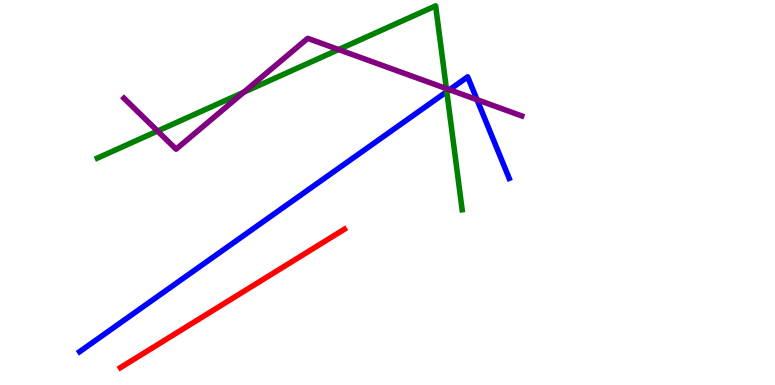[{'lines': ['blue', 'red'], 'intersections': []}, {'lines': ['green', 'red'], 'intersections': []}, {'lines': ['purple', 'red'], 'intersections': []}, {'lines': ['blue', 'green'], 'intersections': [{'x': 5.77, 'y': 7.62}]}, {'lines': ['blue', 'purple'], 'intersections': [{'x': 5.8, 'y': 7.67}, {'x': 6.16, 'y': 7.41}]}, {'lines': ['green', 'purple'], 'intersections': [{'x': 2.03, 'y': 6.6}, {'x': 3.14, 'y': 7.6}, {'x': 4.37, 'y': 8.71}, {'x': 5.76, 'y': 7.7}]}]